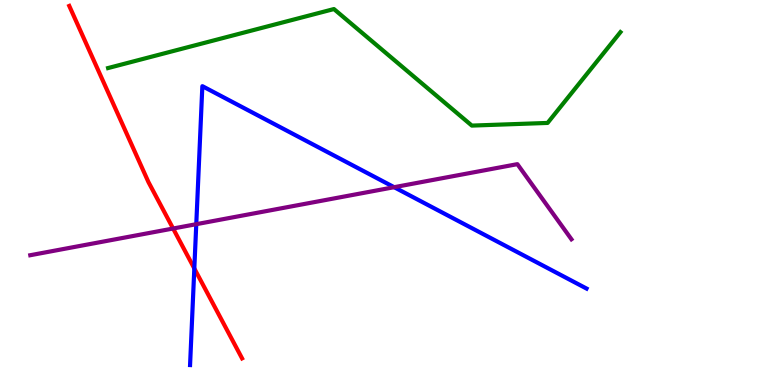[{'lines': ['blue', 'red'], 'intersections': [{'x': 2.51, 'y': 3.03}]}, {'lines': ['green', 'red'], 'intersections': []}, {'lines': ['purple', 'red'], 'intersections': [{'x': 2.23, 'y': 4.06}]}, {'lines': ['blue', 'green'], 'intersections': []}, {'lines': ['blue', 'purple'], 'intersections': [{'x': 2.53, 'y': 4.18}, {'x': 5.09, 'y': 5.14}]}, {'lines': ['green', 'purple'], 'intersections': []}]